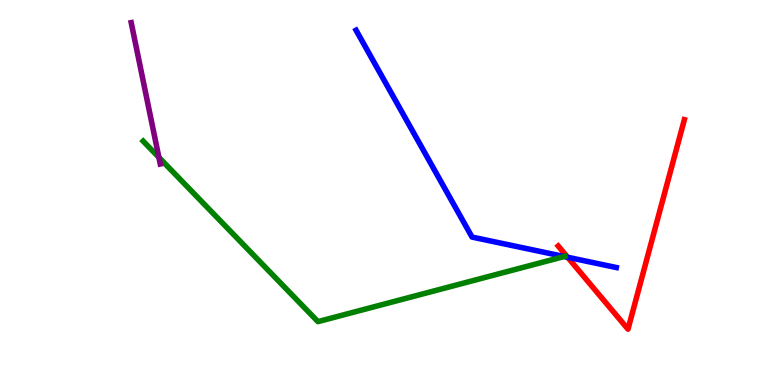[{'lines': ['blue', 'red'], 'intersections': [{'x': 7.32, 'y': 3.32}]}, {'lines': ['green', 'red'], 'intersections': []}, {'lines': ['purple', 'red'], 'intersections': []}, {'lines': ['blue', 'green'], 'intersections': [{'x': 7.28, 'y': 3.34}]}, {'lines': ['blue', 'purple'], 'intersections': []}, {'lines': ['green', 'purple'], 'intersections': [{'x': 2.05, 'y': 5.91}]}]